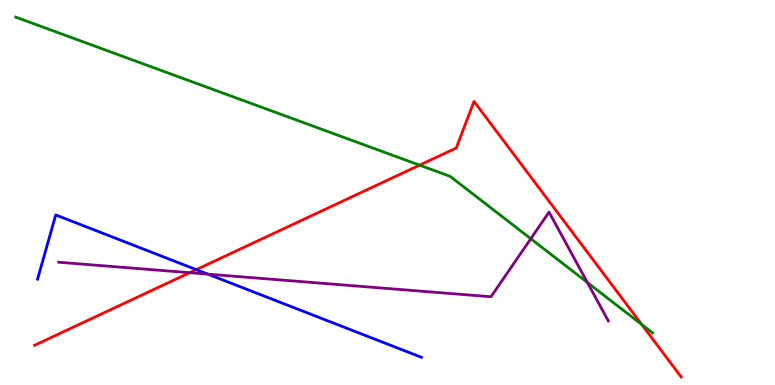[{'lines': ['blue', 'red'], 'intersections': [{'x': 2.53, 'y': 3.0}]}, {'lines': ['green', 'red'], 'intersections': [{'x': 5.41, 'y': 5.71}, {'x': 8.28, 'y': 1.57}]}, {'lines': ['purple', 'red'], 'intersections': [{'x': 2.45, 'y': 2.92}]}, {'lines': ['blue', 'green'], 'intersections': []}, {'lines': ['blue', 'purple'], 'intersections': [{'x': 2.68, 'y': 2.88}]}, {'lines': ['green', 'purple'], 'intersections': [{'x': 6.85, 'y': 3.8}, {'x': 7.58, 'y': 2.66}]}]